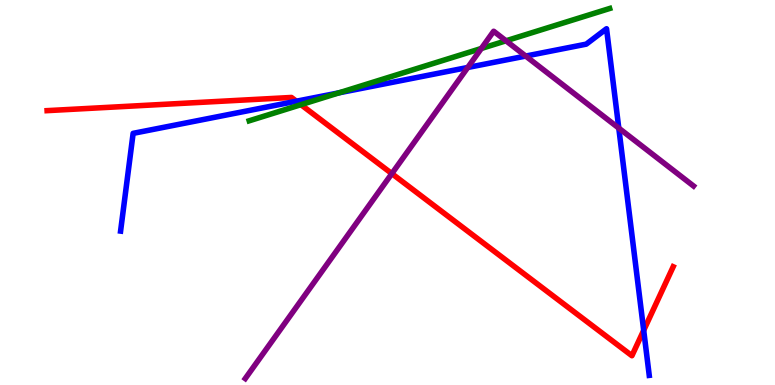[{'lines': ['blue', 'red'], 'intersections': [{'x': 3.82, 'y': 7.37}, {'x': 8.31, 'y': 1.42}]}, {'lines': ['green', 'red'], 'intersections': [{'x': 3.88, 'y': 7.28}]}, {'lines': ['purple', 'red'], 'intersections': [{'x': 5.06, 'y': 5.49}]}, {'lines': ['blue', 'green'], 'intersections': [{'x': 4.37, 'y': 7.59}]}, {'lines': ['blue', 'purple'], 'intersections': [{'x': 6.04, 'y': 8.25}, {'x': 6.78, 'y': 8.54}, {'x': 7.98, 'y': 6.67}]}, {'lines': ['green', 'purple'], 'intersections': [{'x': 6.21, 'y': 8.74}, {'x': 6.53, 'y': 8.94}]}]